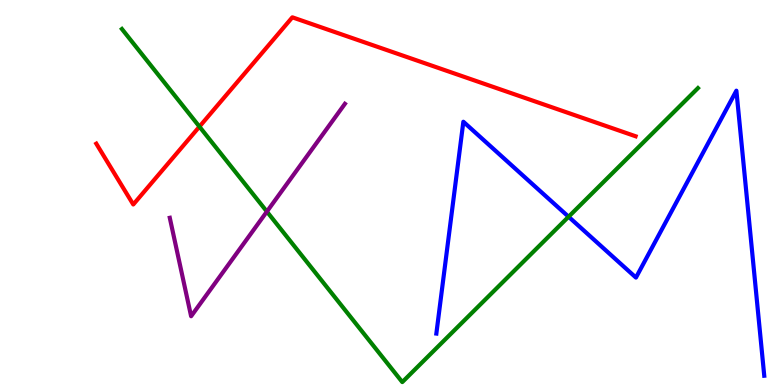[{'lines': ['blue', 'red'], 'intersections': []}, {'lines': ['green', 'red'], 'intersections': [{'x': 2.57, 'y': 6.71}]}, {'lines': ['purple', 'red'], 'intersections': []}, {'lines': ['blue', 'green'], 'intersections': [{'x': 7.34, 'y': 4.37}]}, {'lines': ['blue', 'purple'], 'intersections': []}, {'lines': ['green', 'purple'], 'intersections': [{'x': 3.44, 'y': 4.5}]}]